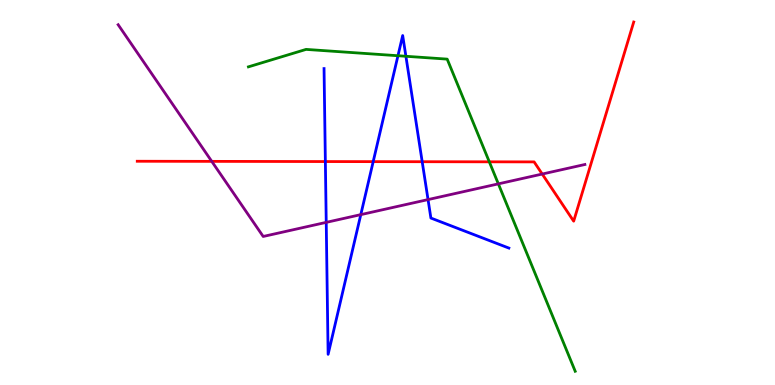[{'lines': ['blue', 'red'], 'intersections': [{'x': 4.2, 'y': 5.8}, {'x': 4.82, 'y': 5.8}, {'x': 5.45, 'y': 5.8}]}, {'lines': ['green', 'red'], 'intersections': [{'x': 6.31, 'y': 5.8}]}, {'lines': ['purple', 'red'], 'intersections': [{'x': 2.73, 'y': 5.81}, {'x': 7.0, 'y': 5.48}]}, {'lines': ['blue', 'green'], 'intersections': [{'x': 5.14, 'y': 8.55}, {'x': 5.24, 'y': 8.54}]}, {'lines': ['blue', 'purple'], 'intersections': [{'x': 4.21, 'y': 4.22}, {'x': 4.66, 'y': 4.43}, {'x': 5.52, 'y': 4.82}]}, {'lines': ['green', 'purple'], 'intersections': [{'x': 6.43, 'y': 5.22}]}]